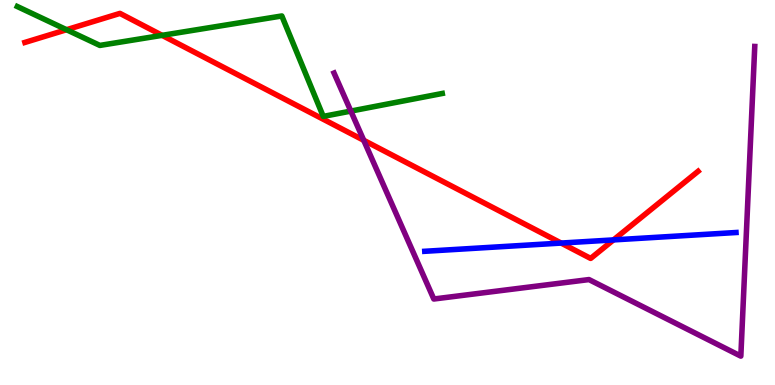[{'lines': ['blue', 'red'], 'intersections': [{'x': 7.24, 'y': 3.69}, {'x': 7.92, 'y': 3.77}]}, {'lines': ['green', 'red'], 'intersections': [{'x': 0.859, 'y': 9.23}, {'x': 2.09, 'y': 9.08}]}, {'lines': ['purple', 'red'], 'intersections': [{'x': 4.69, 'y': 6.36}]}, {'lines': ['blue', 'green'], 'intersections': []}, {'lines': ['blue', 'purple'], 'intersections': []}, {'lines': ['green', 'purple'], 'intersections': [{'x': 4.53, 'y': 7.11}]}]